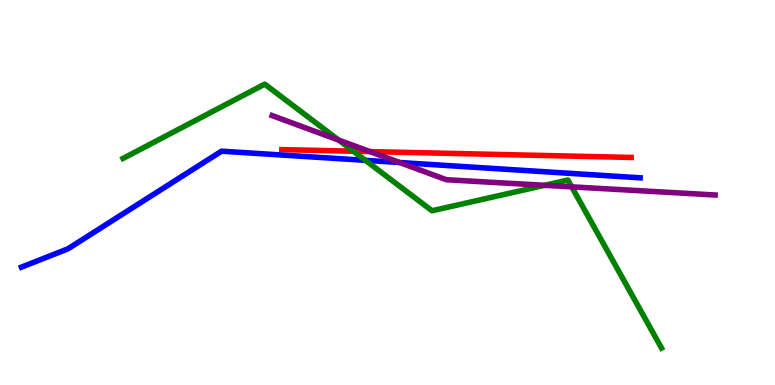[{'lines': ['blue', 'red'], 'intersections': []}, {'lines': ['green', 'red'], 'intersections': [{'x': 4.56, 'y': 6.07}]}, {'lines': ['purple', 'red'], 'intersections': [{'x': 4.77, 'y': 6.06}]}, {'lines': ['blue', 'green'], 'intersections': [{'x': 4.72, 'y': 5.84}]}, {'lines': ['blue', 'purple'], 'intersections': [{'x': 5.16, 'y': 5.78}]}, {'lines': ['green', 'purple'], 'intersections': [{'x': 4.37, 'y': 6.36}, {'x': 7.03, 'y': 5.19}, {'x': 7.38, 'y': 5.15}]}]